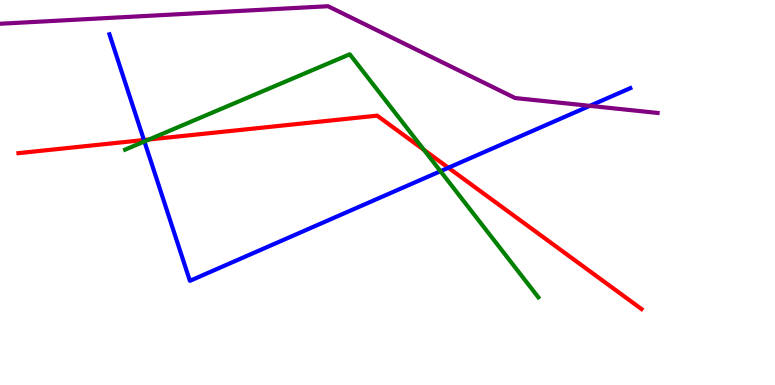[{'lines': ['blue', 'red'], 'intersections': [{'x': 1.86, 'y': 6.36}, {'x': 5.79, 'y': 5.64}]}, {'lines': ['green', 'red'], 'intersections': [{'x': 1.92, 'y': 6.38}, {'x': 5.47, 'y': 6.11}]}, {'lines': ['purple', 'red'], 'intersections': []}, {'lines': ['blue', 'green'], 'intersections': [{'x': 1.86, 'y': 6.33}, {'x': 5.68, 'y': 5.55}]}, {'lines': ['blue', 'purple'], 'intersections': [{'x': 7.61, 'y': 7.25}]}, {'lines': ['green', 'purple'], 'intersections': []}]